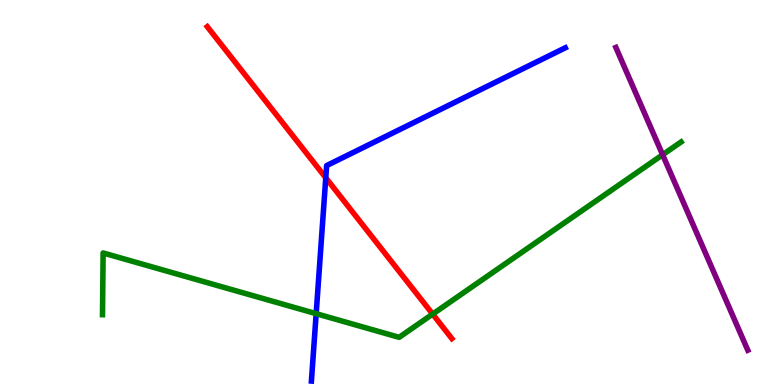[{'lines': ['blue', 'red'], 'intersections': [{'x': 4.2, 'y': 5.38}]}, {'lines': ['green', 'red'], 'intersections': [{'x': 5.58, 'y': 1.84}]}, {'lines': ['purple', 'red'], 'intersections': []}, {'lines': ['blue', 'green'], 'intersections': [{'x': 4.08, 'y': 1.85}]}, {'lines': ['blue', 'purple'], 'intersections': []}, {'lines': ['green', 'purple'], 'intersections': [{'x': 8.55, 'y': 5.98}]}]